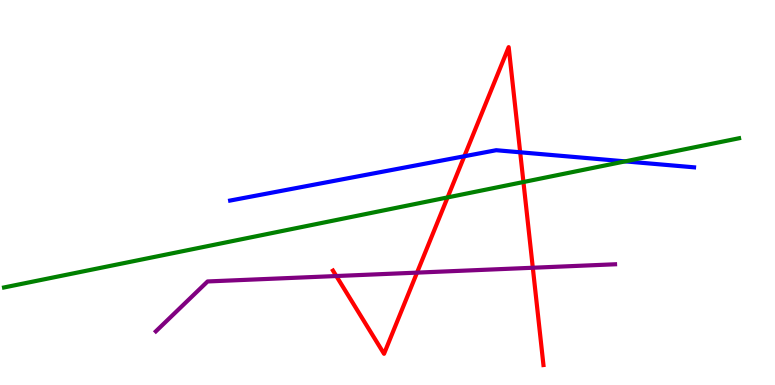[{'lines': ['blue', 'red'], 'intersections': [{'x': 5.99, 'y': 5.94}, {'x': 6.71, 'y': 6.04}]}, {'lines': ['green', 'red'], 'intersections': [{'x': 5.78, 'y': 4.87}, {'x': 6.75, 'y': 5.27}]}, {'lines': ['purple', 'red'], 'intersections': [{'x': 4.34, 'y': 2.83}, {'x': 5.38, 'y': 2.92}, {'x': 6.88, 'y': 3.05}]}, {'lines': ['blue', 'green'], 'intersections': [{'x': 8.07, 'y': 5.81}]}, {'lines': ['blue', 'purple'], 'intersections': []}, {'lines': ['green', 'purple'], 'intersections': []}]